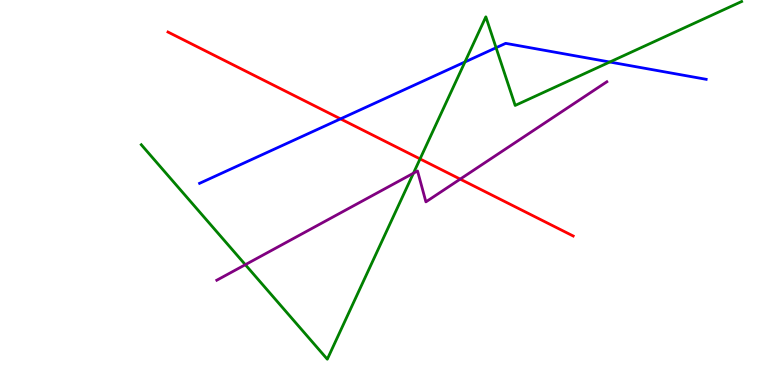[{'lines': ['blue', 'red'], 'intersections': [{'x': 4.39, 'y': 6.91}]}, {'lines': ['green', 'red'], 'intersections': [{'x': 5.42, 'y': 5.87}]}, {'lines': ['purple', 'red'], 'intersections': [{'x': 5.94, 'y': 5.35}]}, {'lines': ['blue', 'green'], 'intersections': [{'x': 6.0, 'y': 8.39}, {'x': 6.4, 'y': 8.76}, {'x': 7.87, 'y': 8.39}]}, {'lines': ['blue', 'purple'], 'intersections': []}, {'lines': ['green', 'purple'], 'intersections': [{'x': 3.17, 'y': 3.13}, {'x': 5.33, 'y': 5.5}]}]